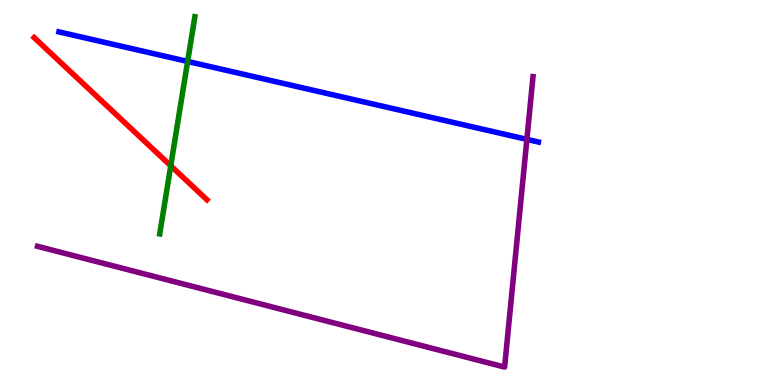[{'lines': ['blue', 'red'], 'intersections': []}, {'lines': ['green', 'red'], 'intersections': [{'x': 2.2, 'y': 5.69}]}, {'lines': ['purple', 'red'], 'intersections': []}, {'lines': ['blue', 'green'], 'intersections': [{'x': 2.42, 'y': 8.4}]}, {'lines': ['blue', 'purple'], 'intersections': [{'x': 6.8, 'y': 6.38}]}, {'lines': ['green', 'purple'], 'intersections': []}]